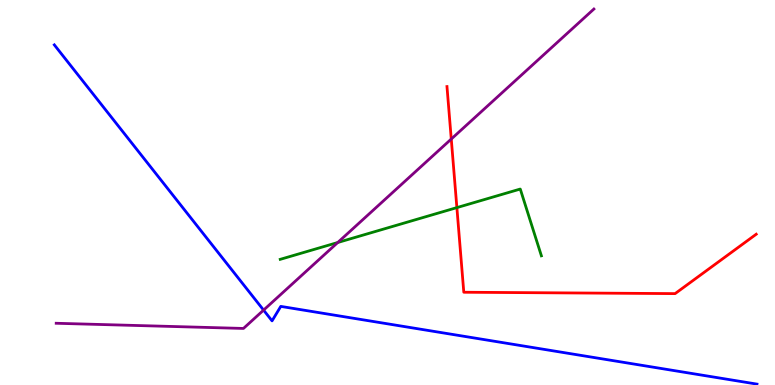[{'lines': ['blue', 'red'], 'intersections': []}, {'lines': ['green', 'red'], 'intersections': [{'x': 5.9, 'y': 4.61}]}, {'lines': ['purple', 'red'], 'intersections': [{'x': 5.82, 'y': 6.39}]}, {'lines': ['blue', 'green'], 'intersections': []}, {'lines': ['blue', 'purple'], 'intersections': [{'x': 3.4, 'y': 1.95}]}, {'lines': ['green', 'purple'], 'intersections': [{'x': 4.36, 'y': 3.7}]}]